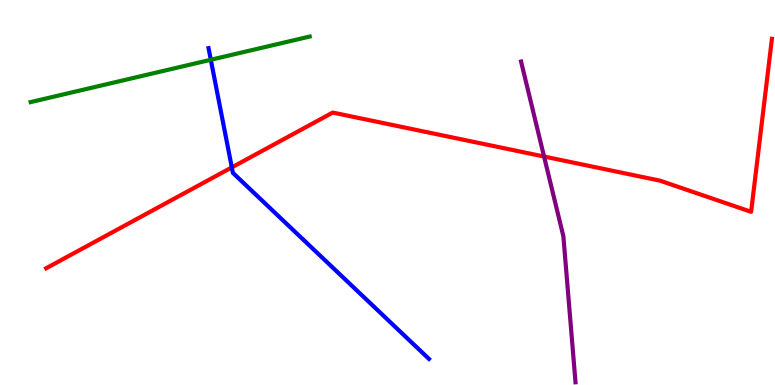[{'lines': ['blue', 'red'], 'intersections': [{'x': 2.99, 'y': 5.65}]}, {'lines': ['green', 'red'], 'intersections': []}, {'lines': ['purple', 'red'], 'intersections': [{'x': 7.02, 'y': 5.93}]}, {'lines': ['blue', 'green'], 'intersections': [{'x': 2.72, 'y': 8.45}]}, {'lines': ['blue', 'purple'], 'intersections': []}, {'lines': ['green', 'purple'], 'intersections': []}]